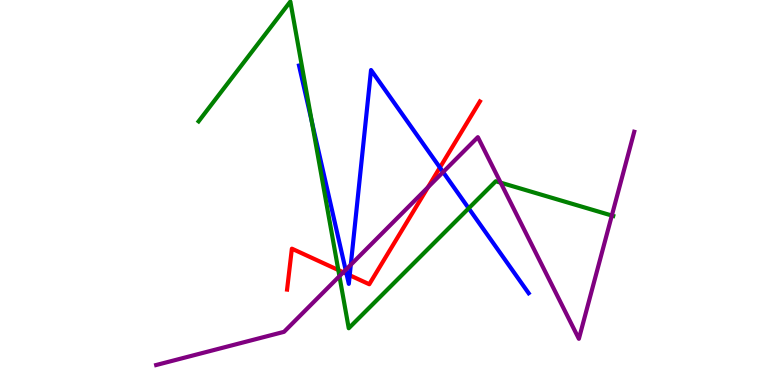[{'lines': ['blue', 'red'], 'intersections': [{'x': 4.47, 'y': 2.89}, {'x': 4.51, 'y': 2.85}, {'x': 5.68, 'y': 5.65}]}, {'lines': ['green', 'red'], 'intersections': [{'x': 4.37, 'y': 2.99}]}, {'lines': ['purple', 'red'], 'intersections': [{'x': 4.43, 'y': 2.93}, {'x': 5.52, 'y': 5.14}]}, {'lines': ['blue', 'green'], 'intersections': [{'x': 4.02, 'y': 6.84}, {'x': 6.05, 'y': 4.59}]}, {'lines': ['blue', 'purple'], 'intersections': [{'x': 4.46, 'y': 2.99}, {'x': 4.53, 'y': 3.12}, {'x': 5.72, 'y': 5.53}]}, {'lines': ['green', 'purple'], 'intersections': [{'x': 4.38, 'y': 2.83}, {'x': 6.46, 'y': 5.26}, {'x': 7.89, 'y': 4.4}]}]